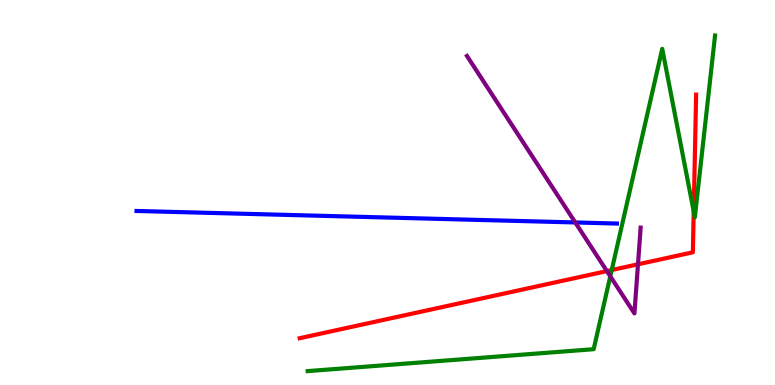[{'lines': ['blue', 'red'], 'intersections': []}, {'lines': ['green', 'red'], 'intersections': [{'x': 7.89, 'y': 2.99}, {'x': 8.95, 'y': 4.51}]}, {'lines': ['purple', 'red'], 'intersections': [{'x': 7.83, 'y': 2.96}, {'x': 8.23, 'y': 3.14}]}, {'lines': ['blue', 'green'], 'intersections': []}, {'lines': ['blue', 'purple'], 'intersections': [{'x': 7.42, 'y': 4.22}]}, {'lines': ['green', 'purple'], 'intersections': [{'x': 7.87, 'y': 2.82}]}]